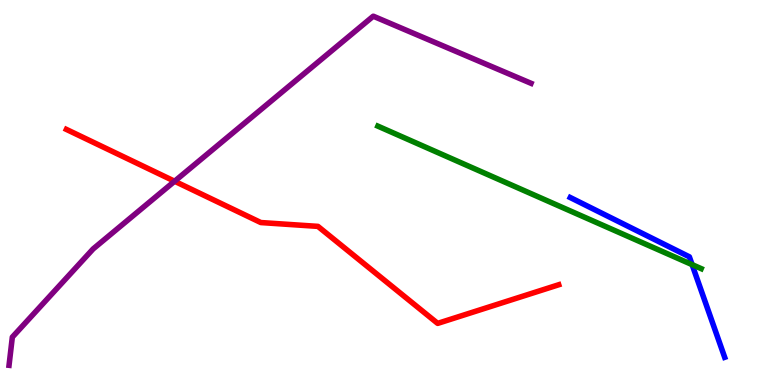[{'lines': ['blue', 'red'], 'intersections': []}, {'lines': ['green', 'red'], 'intersections': []}, {'lines': ['purple', 'red'], 'intersections': [{'x': 2.25, 'y': 5.29}]}, {'lines': ['blue', 'green'], 'intersections': [{'x': 8.93, 'y': 3.13}]}, {'lines': ['blue', 'purple'], 'intersections': []}, {'lines': ['green', 'purple'], 'intersections': []}]